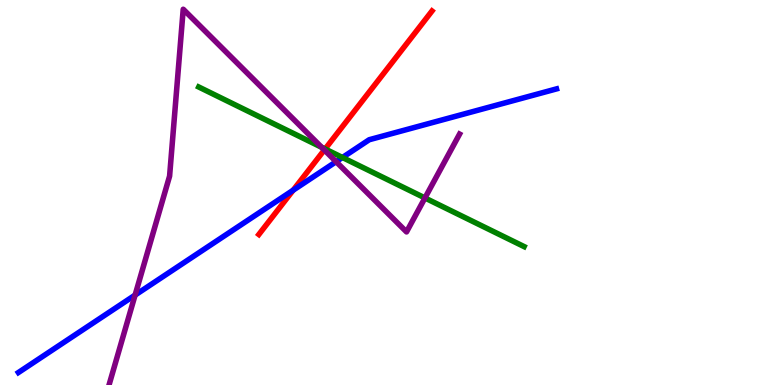[{'lines': ['blue', 'red'], 'intersections': [{'x': 3.78, 'y': 5.06}]}, {'lines': ['green', 'red'], 'intersections': [{'x': 4.19, 'y': 6.13}]}, {'lines': ['purple', 'red'], 'intersections': [{'x': 4.19, 'y': 6.1}]}, {'lines': ['blue', 'green'], 'intersections': [{'x': 4.42, 'y': 5.91}]}, {'lines': ['blue', 'purple'], 'intersections': [{'x': 1.74, 'y': 2.34}, {'x': 4.34, 'y': 5.8}]}, {'lines': ['green', 'purple'], 'intersections': [{'x': 4.15, 'y': 6.17}, {'x': 5.48, 'y': 4.86}]}]